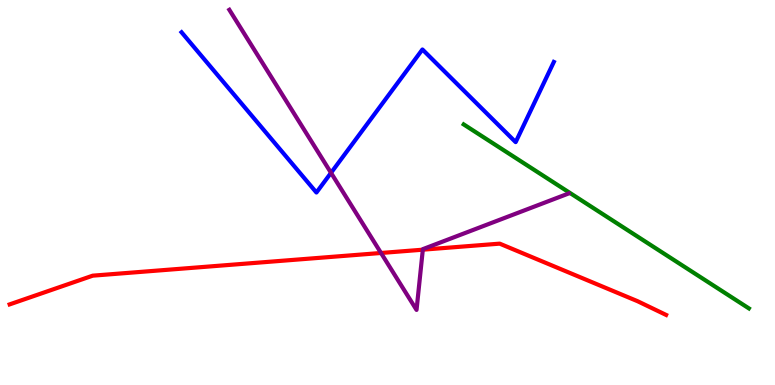[{'lines': ['blue', 'red'], 'intersections': []}, {'lines': ['green', 'red'], 'intersections': []}, {'lines': ['purple', 'red'], 'intersections': [{'x': 4.92, 'y': 3.43}, {'x': 5.46, 'y': 3.51}]}, {'lines': ['blue', 'green'], 'intersections': []}, {'lines': ['blue', 'purple'], 'intersections': [{'x': 4.27, 'y': 5.51}]}, {'lines': ['green', 'purple'], 'intersections': []}]